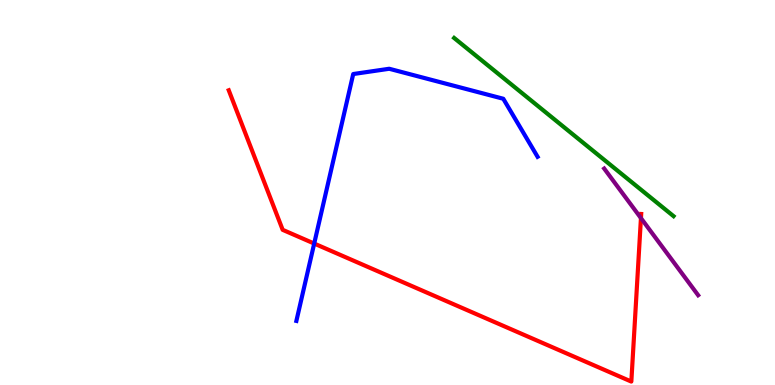[{'lines': ['blue', 'red'], 'intersections': [{'x': 4.05, 'y': 3.67}]}, {'lines': ['green', 'red'], 'intersections': []}, {'lines': ['purple', 'red'], 'intersections': [{'x': 8.27, 'y': 4.33}]}, {'lines': ['blue', 'green'], 'intersections': []}, {'lines': ['blue', 'purple'], 'intersections': []}, {'lines': ['green', 'purple'], 'intersections': []}]